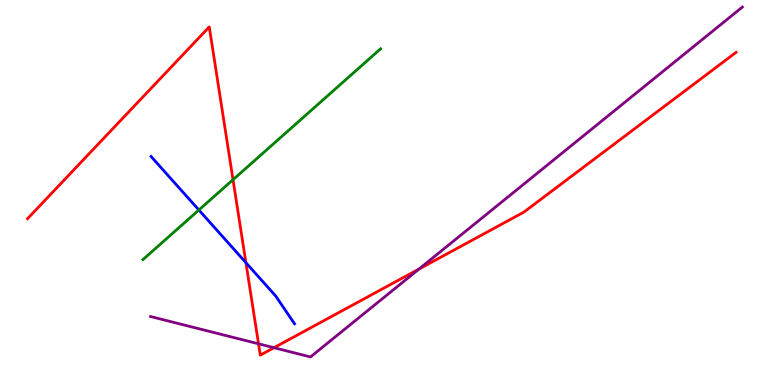[{'lines': ['blue', 'red'], 'intersections': [{'x': 3.17, 'y': 3.18}]}, {'lines': ['green', 'red'], 'intersections': [{'x': 3.01, 'y': 5.33}]}, {'lines': ['purple', 'red'], 'intersections': [{'x': 3.34, 'y': 1.07}, {'x': 3.54, 'y': 0.968}, {'x': 5.41, 'y': 3.01}]}, {'lines': ['blue', 'green'], 'intersections': [{'x': 2.57, 'y': 4.55}]}, {'lines': ['blue', 'purple'], 'intersections': []}, {'lines': ['green', 'purple'], 'intersections': []}]